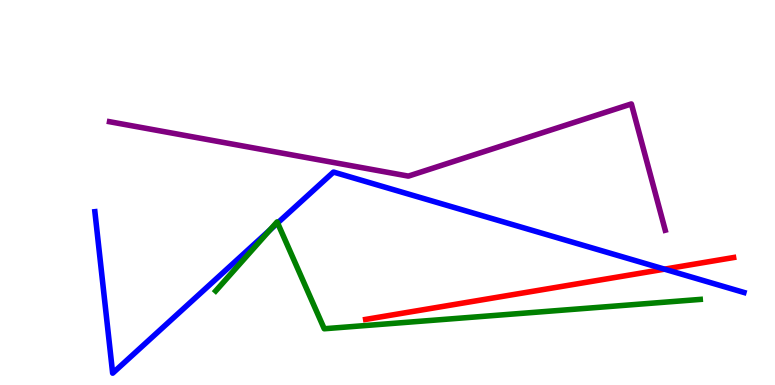[{'lines': ['blue', 'red'], 'intersections': [{'x': 8.57, 'y': 3.01}]}, {'lines': ['green', 'red'], 'intersections': []}, {'lines': ['purple', 'red'], 'intersections': []}, {'lines': ['blue', 'green'], 'intersections': [{'x': 3.48, 'y': 4.03}, {'x': 3.58, 'y': 4.21}]}, {'lines': ['blue', 'purple'], 'intersections': []}, {'lines': ['green', 'purple'], 'intersections': []}]